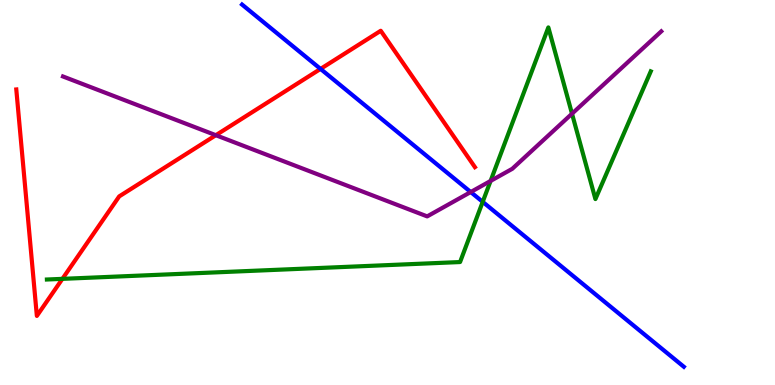[{'lines': ['blue', 'red'], 'intersections': [{'x': 4.14, 'y': 8.21}]}, {'lines': ['green', 'red'], 'intersections': [{'x': 0.805, 'y': 2.76}]}, {'lines': ['purple', 'red'], 'intersections': [{'x': 2.79, 'y': 6.49}]}, {'lines': ['blue', 'green'], 'intersections': [{'x': 6.23, 'y': 4.76}]}, {'lines': ['blue', 'purple'], 'intersections': [{'x': 6.07, 'y': 5.01}]}, {'lines': ['green', 'purple'], 'intersections': [{'x': 6.33, 'y': 5.3}, {'x': 7.38, 'y': 7.05}]}]